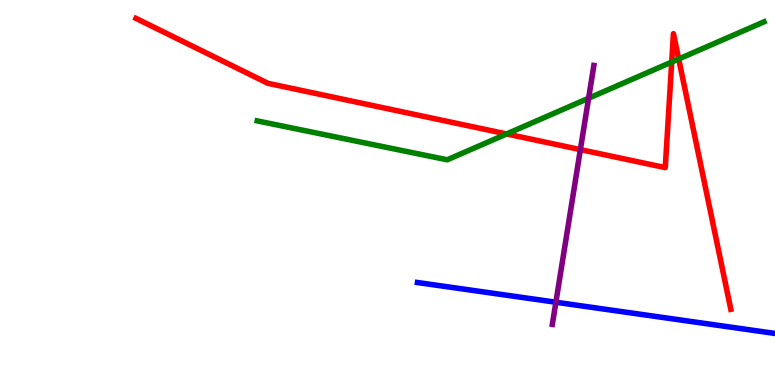[{'lines': ['blue', 'red'], 'intersections': []}, {'lines': ['green', 'red'], 'intersections': [{'x': 6.54, 'y': 6.52}, {'x': 8.67, 'y': 8.39}, {'x': 8.76, 'y': 8.47}]}, {'lines': ['purple', 'red'], 'intersections': [{'x': 7.49, 'y': 6.11}]}, {'lines': ['blue', 'green'], 'intersections': []}, {'lines': ['blue', 'purple'], 'intersections': [{'x': 7.17, 'y': 2.15}]}, {'lines': ['green', 'purple'], 'intersections': [{'x': 7.59, 'y': 7.45}]}]